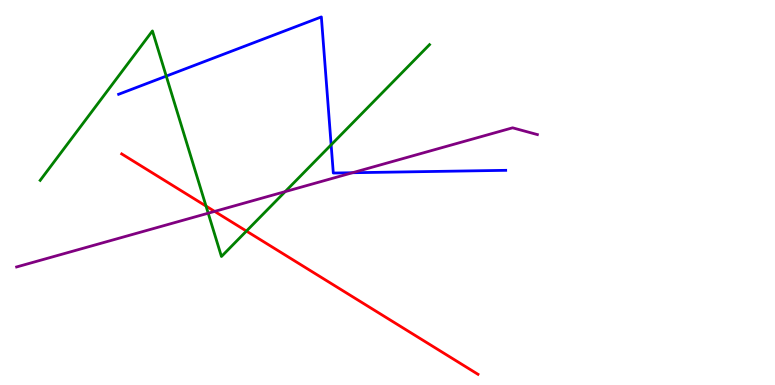[{'lines': ['blue', 'red'], 'intersections': []}, {'lines': ['green', 'red'], 'intersections': [{'x': 2.66, 'y': 4.65}, {'x': 3.18, 'y': 4.0}]}, {'lines': ['purple', 'red'], 'intersections': [{'x': 2.77, 'y': 4.51}]}, {'lines': ['blue', 'green'], 'intersections': [{'x': 2.15, 'y': 8.02}, {'x': 4.27, 'y': 6.24}]}, {'lines': ['blue', 'purple'], 'intersections': [{'x': 4.55, 'y': 5.51}]}, {'lines': ['green', 'purple'], 'intersections': [{'x': 2.69, 'y': 4.46}, {'x': 3.68, 'y': 5.02}]}]